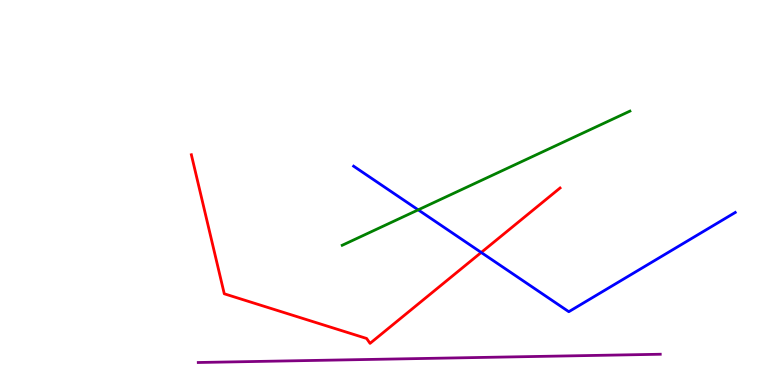[{'lines': ['blue', 'red'], 'intersections': [{'x': 6.21, 'y': 3.44}]}, {'lines': ['green', 'red'], 'intersections': []}, {'lines': ['purple', 'red'], 'intersections': []}, {'lines': ['blue', 'green'], 'intersections': [{'x': 5.4, 'y': 4.55}]}, {'lines': ['blue', 'purple'], 'intersections': []}, {'lines': ['green', 'purple'], 'intersections': []}]